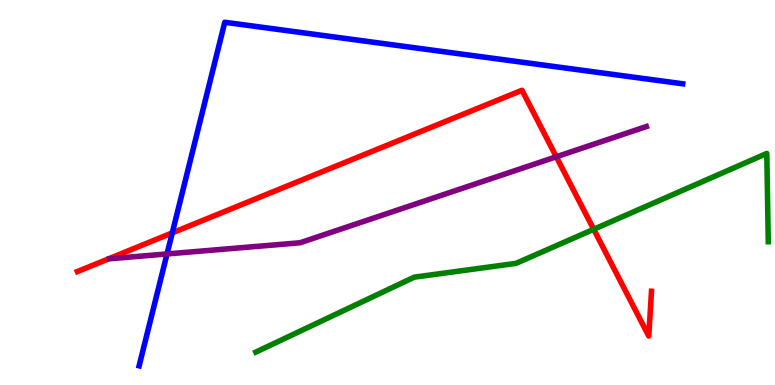[{'lines': ['blue', 'red'], 'intersections': [{'x': 2.22, 'y': 3.95}]}, {'lines': ['green', 'red'], 'intersections': [{'x': 7.66, 'y': 4.04}]}, {'lines': ['purple', 'red'], 'intersections': [{'x': 7.18, 'y': 5.93}]}, {'lines': ['blue', 'green'], 'intersections': []}, {'lines': ['blue', 'purple'], 'intersections': [{'x': 2.16, 'y': 3.4}]}, {'lines': ['green', 'purple'], 'intersections': []}]